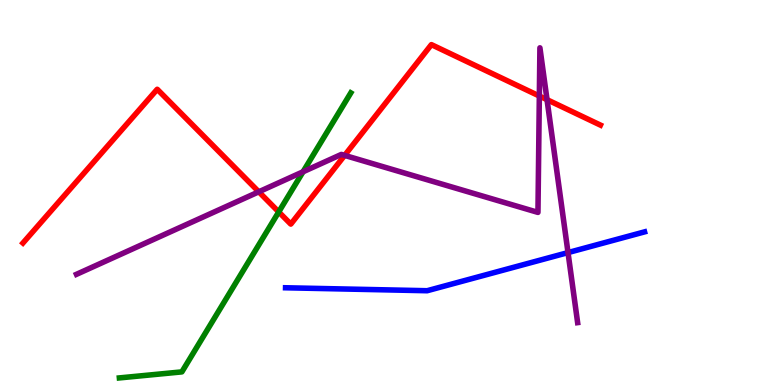[{'lines': ['blue', 'red'], 'intersections': []}, {'lines': ['green', 'red'], 'intersections': [{'x': 3.6, 'y': 4.5}]}, {'lines': ['purple', 'red'], 'intersections': [{'x': 3.34, 'y': 5.02}, {'x': 4.45, 'y': 5.96}, {'x': 6.96, 'y': 7.51}, {'x': 7.06, 'y': 7.41}]}, {'lines': ['blue', 'green'], 'intersections': []}, {'lines': ['blue', 'purple'], 'intersections': [{'x': 7.33, 'y': 3.44}]}, {'lines': ['green', 'purple'], 'intersections': [{'x': 3.91, 'y': 5.54}]}]